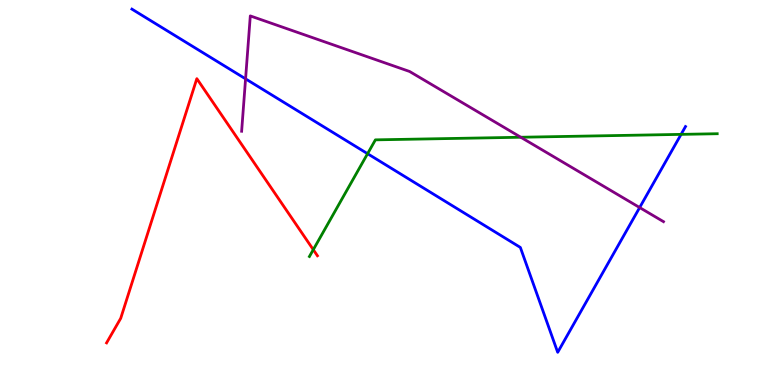[{'lines': ['blue', 'red'], 'intersections': []}, {'lines': ['green', 'red'], 'intersections': [{'x': 4.04, 'y': 3.51}]}, {'lines': ['purple', 'red'], 'intersections': []}, {'lines': ['blue', 'green'], 'intersections': [{'x': 4.74, 'y': 6.01}, {'x': 8.79, 'y': 6.51}]}, {'lines': ['blue', 'purple'], 'intersections': [{'x': 3.17, 'y': 7.95}, {'x': 8.25, 'y': 4.61}]}, {'lines': ['green', 'purple'], 'intersections': [{'x': 6.72, 'y': 6.44}]}]